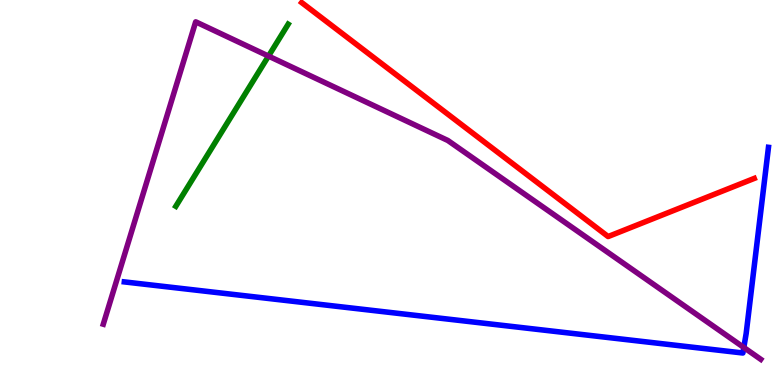[{'lines': ['blue', 'red'], 'intersections': []}, {'lines': ['green', 'red'], 'intersections': []}, {'lines': ['purple', 'red'], 'intersections': []}, {'lines': ['blue', 'green'], 'intersections': []}, {'lines': ['blue', 'purple'], 'intersections': [{'x': 9.6, 'y': 0.975}]}, {'lines': ['green', 'purple'], 'intersections': [{'x': 3.46, 'y': 8.54}]}]